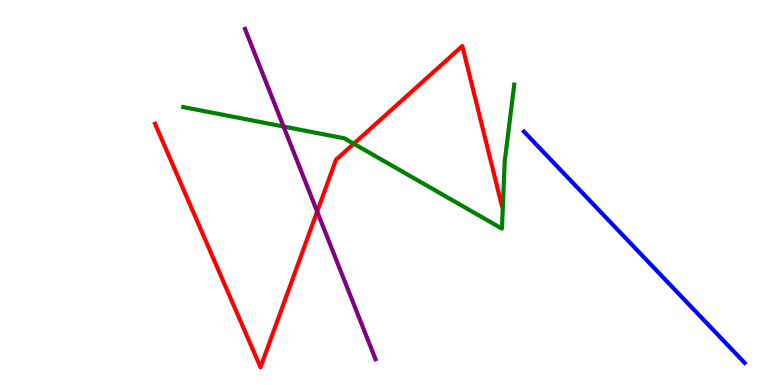[{'lines': ['blue', 'red'], 'intersections': []}, {'lines': ['green', 'red'], 'intersections': [{'x': 4.56, 'y': 6.27}]}, {'lines': ['purple', 'red'], 'intersections': [{'x': 4.09, 'y': 4.51}]}, {'lines': ['blue', 'green'], 'intersections': []}, {'lines': ['blue', 'purple'], 'intersections': []}, {'lines': ['green', 'purple'], 'intersections': [{'x': 3.66, 'y': 6.71}]}]